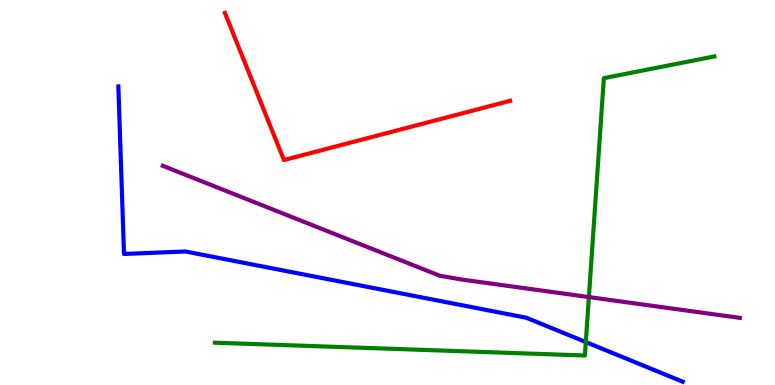[{'lines': ['blue', 'red'], 'intersections': []}, {'lines': ['green', 'red'], 'intersections': []}, {'lines': ['purple', 'red'], 'intersections': []}, {'lines': ['blue', 'green'], 'intersections': [{'x': 7.56, 'y': 1.12}]}, {'lines': ['blue', 'purple'], 'intersections': []}, {'lines': ['green', 'purple'], 'intersections': [{'x': 7.6, 'y': 2.28}]}]